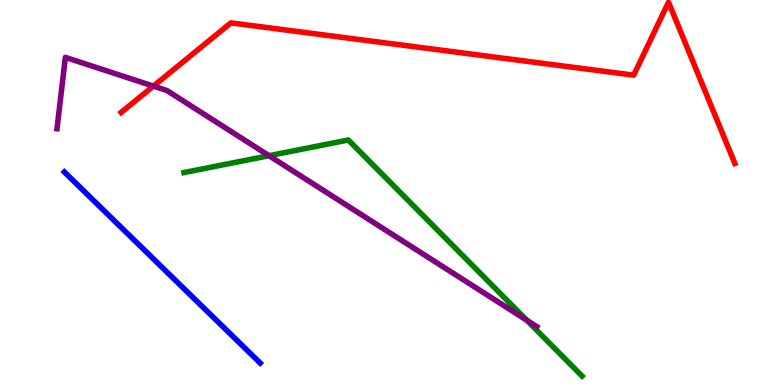[{'lines': ['blue', 'red'], 'intersections': []}, {'lines': ['green', 'red'], 'intersections': []}, {'lines': ['purple', 'red'], 'intersections': [{'x': 1.98, 'y': 7.76}]}, {'lines': ['blue', 'green'], 'intersections': []}, {'lines': ['blue', 'purple'], 'intersections': []}, {'lines': ['green', 'purple'], 'intersections': [{'x': 3.47, 'y': 5.96}, {'x': 6.8, 'y': 1.68}]}]